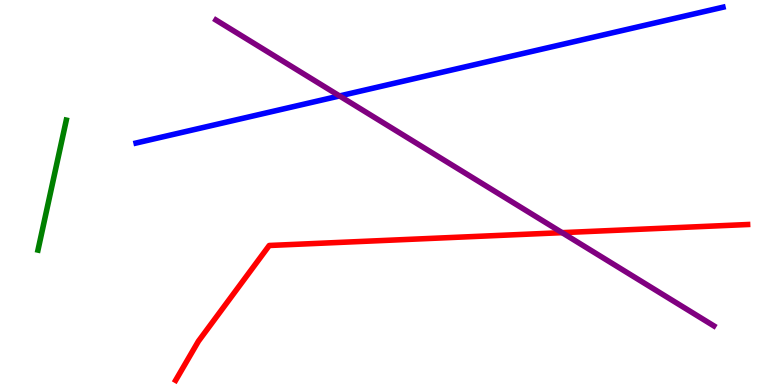[{'lines': ['blue', 'red'], 'intersections': []}, {'lines': ['green', 'red'], 'intersections': []}, {'lines': ['purple', 'red'], 'intersections': [{'x': 7.25, 'y': 3.96}]}, {'lines': ['blue', 'green'], 'intersections': []}, {'lines': ['blue', 'purple'], 'intersections': [{'x': 4.38, 'y': 7.51}]}, {'lines': ['green', 'purple'], 'intersections': []}]